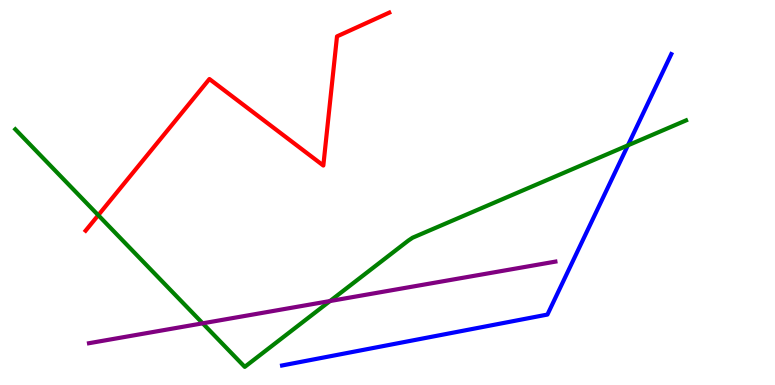[{'lines': ['blue', 'red'], 'intersections': []}, {'lines': ['green', 'red'], 'intersections': [{'x': 1.27, 'y': 4.41}]}, {'lines': ['purple', 'red'], 'intersections': []}, {'lines': ['blue', 'green'], 'intersections': [{'x': 8.1, 'y': 6.23}]}, {'lines': ['blue', 'purple'], 'intersections': []}, {'lines': ['green', 'purple'], 'intersections': [{'x': 2.62, 'y': 1.6}, {'x': 4.26, 'y': 2.18}]}]